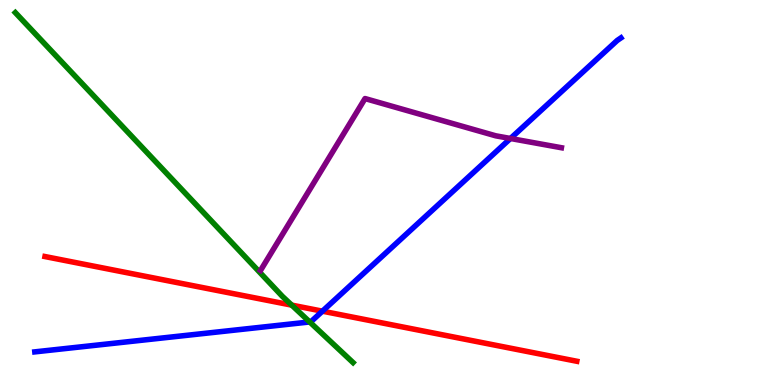[{'lines': ['blue', 'red'], 'intersections': [{'x': 4.16, 'y': 1.92}]}, {'lines': ['green', 'red'], 'intersections': [{'x': 3.76, 'y': 2.07}]}, {'lines': ['purple', 'red'], 'intersections': []}, {'lines': ['blue', 'green'], 'intersections': [{'x': 4.0, 'y': 1.64}]}, {'lines': ['blue', 'purple'], 'intersections': [{'x': 6.59, 'y': 6.4}]}, {'lines': ['green', 'purple'], 'intersections': []}]